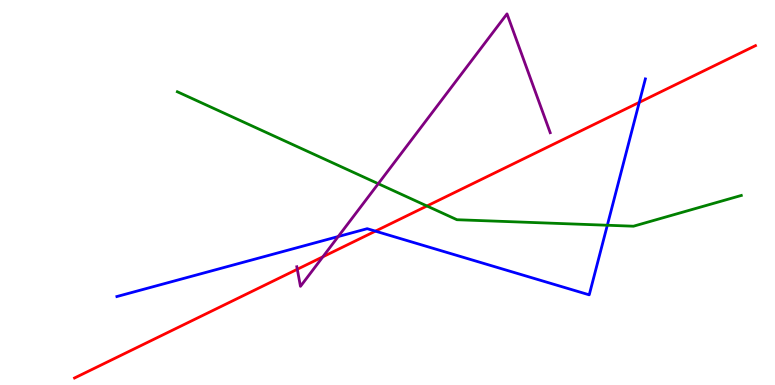[{'lines': ['blue', 'red'], 'intersections': [{'x': 4.84, 'y': 4.0}, {'x': 8.25, 'y': 7.34}]}, {'lines': ['green', 'red'], 'intersections': [{'x': 5.51, 'y': 4.65}]}, {'lines': ['purple', 'red'], 'intersections': [{'x': 3.84, 'y': 3.01}, {'x': 4.17, 'y': 3.33}]}, {'lines': ['blue', 'green'], 'intersections': [{'x': 7.84, 'y': 4.15}]}, {'lines': ['blue', 'purple'], 'intersections': [{'x': 4.36, 'y': 3.86}]}, {'lines': ['green', 'purple'], 'intersections': [{'x': 4.88, 'y': 5.23}]}]